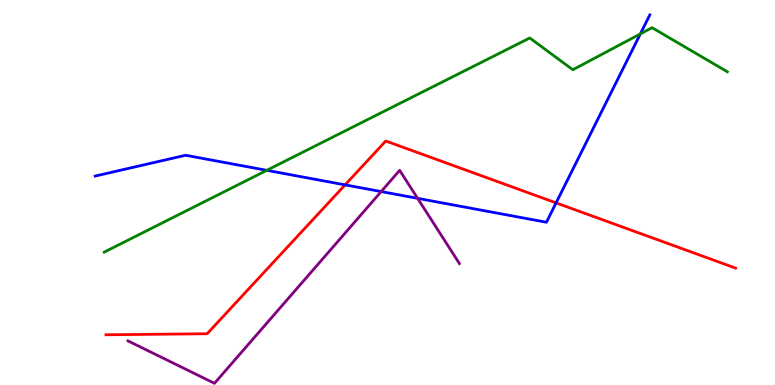[{'lines': ['blue', 'red'], 'intersections': [{'x': 4.45, 'y': 5.2}, {'x': 7.18, 'y': 4.73}]}, {'lines': ['green', 'red'], 'intersections': []}, {'lines': ['purple', 'red'], 'intersections': []}, {'lines': ['blue', 'green'], 'intersections': [{'x': 3.44, 'y': 5.58}, {'x': 8.26, 'y': 9.12}]}, {'lines': ['blue', 'purple'], 'intersections': [{'x': 4.92, 'y': 5.02}, {'x': 5.39, 'y': 4.85}]}, {'lines': ['green', 'purple'], 'intersections': []}]